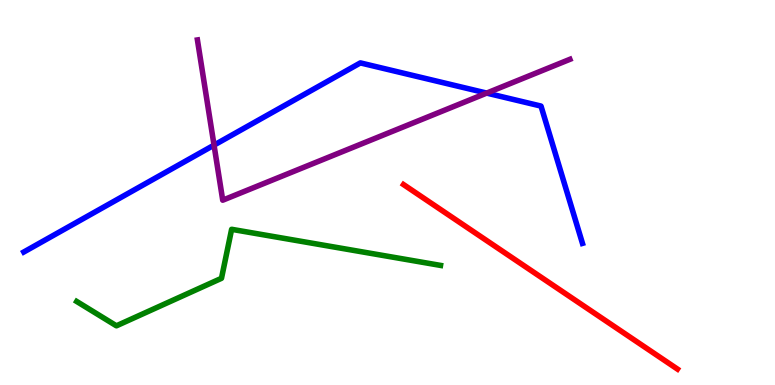[{'lines': ['blue', 'red'], 'intersections': []}, {'lines': ['green', 'red'], 'intersections': []}, {'lines': ['purple', 'red'], 'intersections': []}, {'lines': ['blue', 'green'], 'intersections': []}, {'lines': ['blue', 'purple'], 'intersections': [{'x': 2.76, 'y': 6.23}, {'x': 6.28, 'y': 7.58}]}, {'lines': ['green', 'purple'], 'intersections': []}]